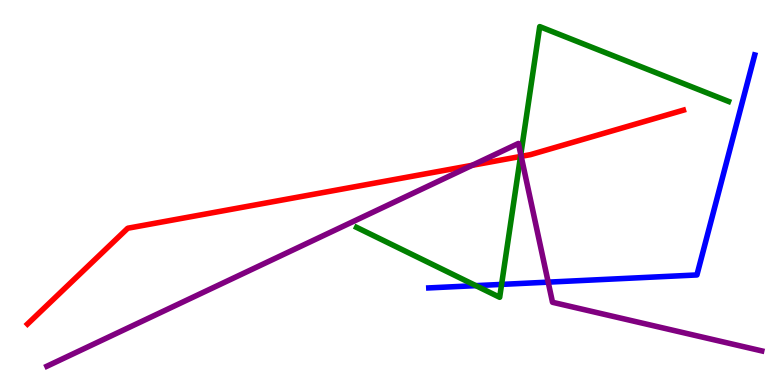[{'lines': ['blue', 'red'], 'intersections': []}, {'lines': ['green', 'red'], 'intersections': [{'x': 6.72, 'y': 5.94}]}, {'lines': ['purple', 'red'], 'intersections': [{'x': 6.09, 'y': 5.71}, {'x': 6.72, 'y': 5.94}]}, {'lines': ['blue', 'green'], 'intersections': [{'x': 6.14, 'y': 2.58}, {'x': 6.47, 'y': 2.61}]}, {'lines': ['blue', 'purple'], 'intersections': [{'x': 7.07, 'y': 2.67}]}, {'lines': ['green', 'purple'], 'intersections': [{'x': 6.72, 'y': 5.98}]}]